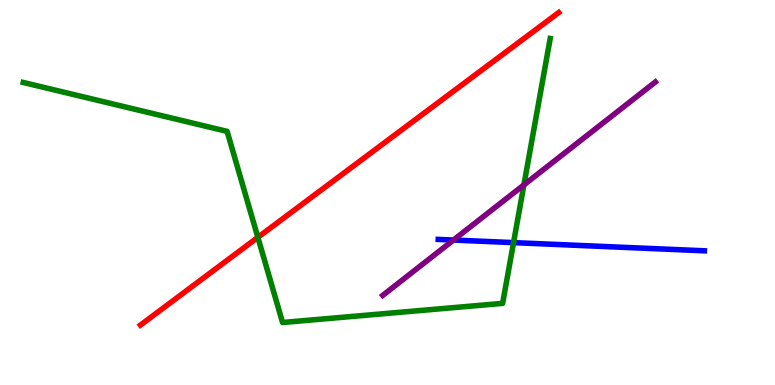[{'lines': ['blue', 'red'], 'intersections': []}, {'lines': ['green', 'red'], 'intersections': [{'x': 3.33, 'y': 3.83}]}, {'lines': ['purple', 'red'], 'intersections': []}, {'lines': ['blue', 'green'], 'intersections': [{'x': 6.63, 'y': 3.7}]}, {'lines': ['blue', 'purple'], 'intersections': [{'x': 5.85, 'y': 3.77}]}, {'lines': ['green', 'purple'], 'intersections': [{'x': 6.76, 'y': 5.2}]}]